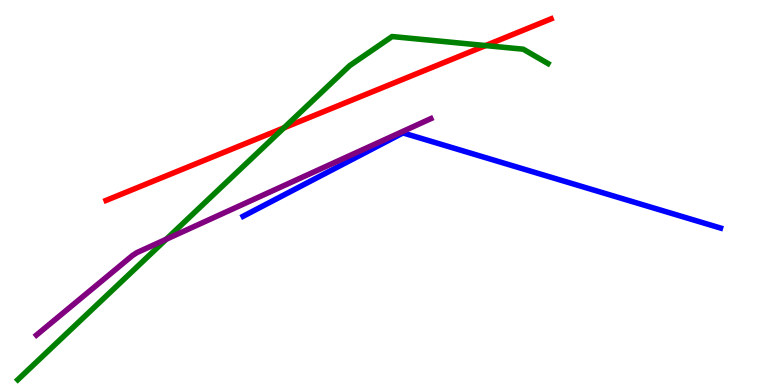[{'lines': ['blue', 'red'], 'intersections': []}, {'lines': ['green', 'red'], 'intersections': [{'x': 3.66, 'y': 6.68}, {'x': 6.27, 'y': 8.82}]}, {'lines': ['purple', 'red'], 'intersections': []}, {'lines': ['blue', 'green'], 'intersections': []}, {'lines': ['blue', 'purple'], 'intersections': []}, {'lines': ['green', 'purple'], 'intersections': [{'x': 2.14, 'y': 3.79}]}]